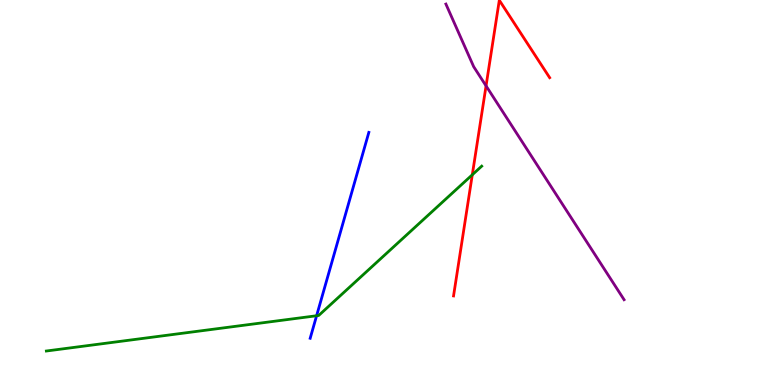[{'lines': ['blue', 'red'], 'intersections': []}, {'lines': ['green', 'red'], 'intersections': [{'x': 6.09, 'y': 5.46}]}, {'lines': ['purple', 'red'], 'intersections': [{'x': 6.27, 'y': 7.77}]}, {'lines': ['blue', 'green'], 'intersections': [{'x': 4.09, 'y': 1.8}]}, {'lines': ['blue', 'purple'], 'intersections': []}, {'lines': ['green', 'purple'], 'intersections': []}]